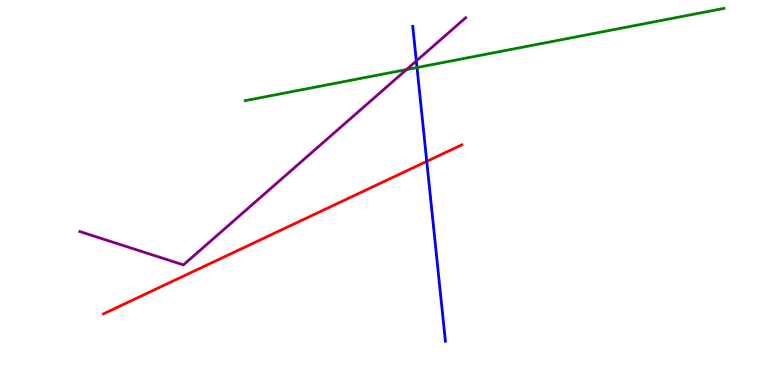[{'lines': ['blue', 'red'], 'intersections': [{'x': 5.51, 'y': 5.81}]}, {'lines': ['green', 'red'], 'intersections': []}, {'lines': ['purple', 'red'], 'intersections': []}, {'lines': ['blue', 'green'], 'intersections': [{'x': 5.38, 'y': 8.25}]}, {'lines': ['blue', 'purple'], 'intersections': [{'x': 5.37, 'y': 8.42}]}, {'lines': ['green', 'purple'], 'intersections': [{'x': 5.25, 'y': 8.19}]}]